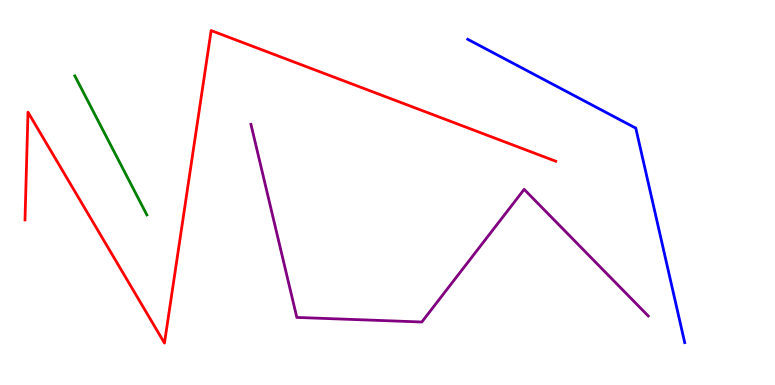[{'lines': ['blue', 'red'], 'intersections': []}, {'lines': ['green', 'red'], 'intersections': []}, {'lines': ['purple', 'red'], 'intersections': []}, {'lines': ['blue', 'green'], 'intersections': []}, {'lines': ['blue', 'purple'], 'intersections': []}, {'lines': ['green', 'purple'], 'intersections': []}]